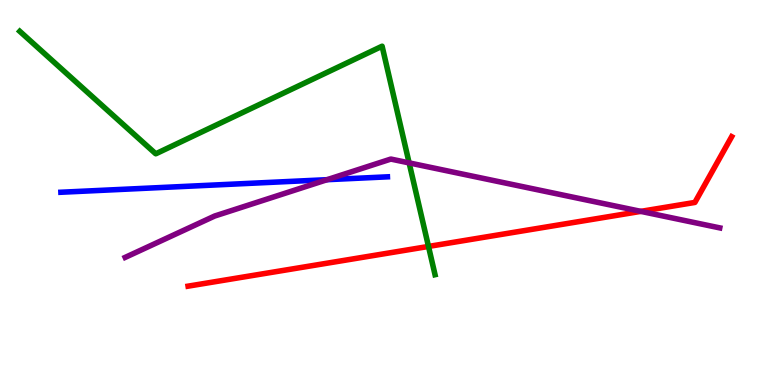[{'lines': ['blue', 'red'], 'intersections': []}, {'lines': ['green', 'red'], 'intersections': [{'x': 5.53, 'y': 3.6}]}, {'lines': ['purple', 'red'], 'intersections': [{'x': 8.27, 'y': 4.51}]}, {'lines': ['blue', 'green'], 'intersections': []}, {'lines': ['blue', 'purple'], 'intersections': [{'x': 4.22, 'y': 5.33}]}, {'lines': ['green', 'purple'], 'intersections': [{'x': 5.28, 'y': 5.77}]}]